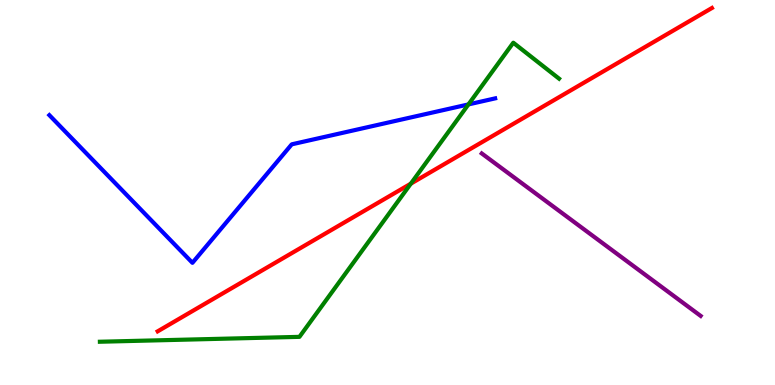[{'lines': ['blue', 'red'], 'intersections': []}, {'lines': ['green', 'red'], 'intersections': [{'x': 5.3, 'y': 5.23}]}, {'lines': ['purple', 'red'], 'intersections': []}, {'lines': ['blue', 'green'], 'intersections': [{'x': 6.04, 'y': 7.29}]}, {'lines': ['blue', 'purple'], 'intersections': []}, {'lines': ['green', 'purple'], 'intersections': []}]